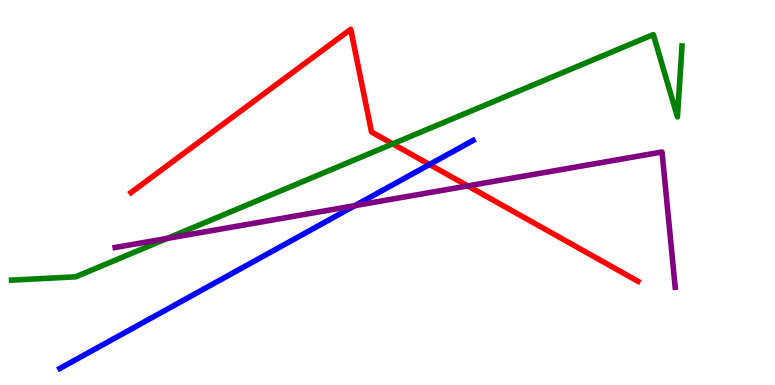[{'lines': ['blue', 'red'], 'intersections': [{'x': 5.54, 'y': 5.73}]}, {'lines': ['green', 'red'], 'intersections': [{'x': 5.07, 'y': 6.26}]}, {'lines': ['purple', 'red'], 'intersections': [{'x': 6.04, 'y': 5.17}]}, {'lines': ['blue', 'green'], 'intersections': []}, {'lines': ['blue', 'purple'], 'intersections': [{'x': 4.58, 'y': 4.66}]}, {'lines': ['green', 'purple'], 'intersections': [{'x': 2.16, 'y': 3.81}]}]